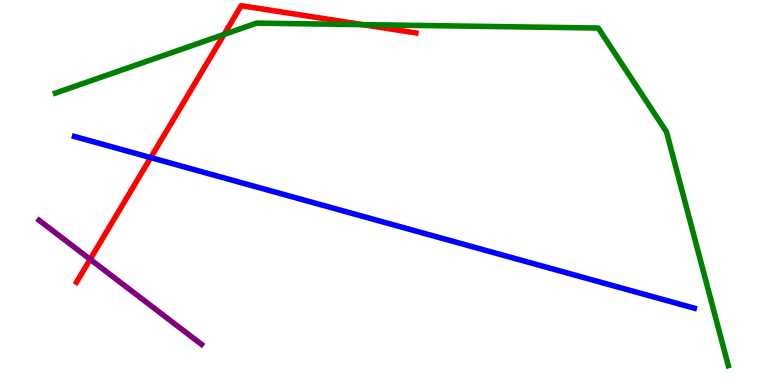[{'lines': ['blue', 'red'], 'intersections': [{'x': 1.95, 'y': 5.91}]}, {'lines': ['green', 'red'], 'intersections': [{'x': 2.89, 'y': 9.11}, {'x': 4.68, 'y': 9.36}]}, {'lines': ['purple', 'red'], 'intersections': [{'x': 1.16, 'y': 3.26}]}, {'lines': ['blue', 'green'], 'intersections': []}, {'lines': ['blue', 'purple'], 'intersections': []}, {'lines': ['green', 'purple'], 'intersections': []}]